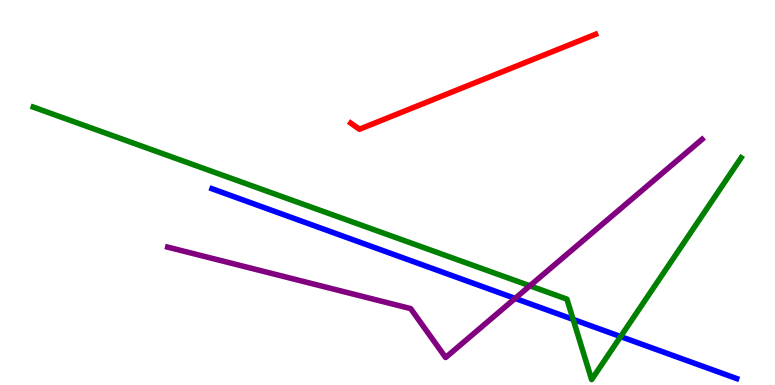[{'lines': ['blue', 'red'], 'intersections': []}, {'lines': ['green', 'red'], 'intersections': []}, {'lines': ['purple', 'red'], 'intersections': []}, {'lines': ['blue', 'green'], 'intersections': [{'x': 7.4, 'y': 1.7}, {'x': 8.01, 'y': 1.26}]}, {'lines': ['blue', 'purple'], 'intersections': [{'x': 6.65, 'y': 2.25}]}, {'lines': ['green', 'purple'], 'intersections': [{'x': 6.84, 'y': 2.58}]}]